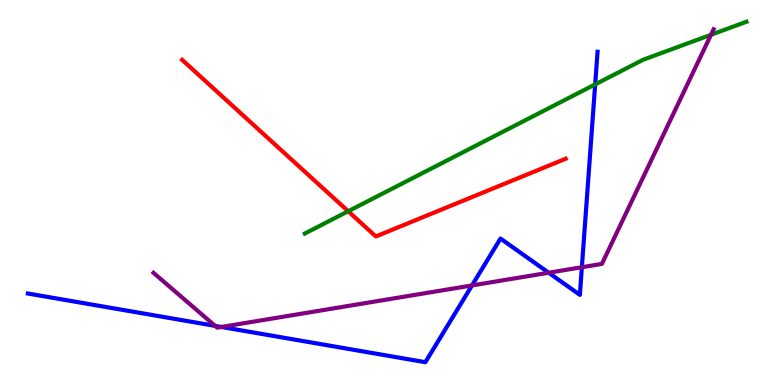[{'lines': ['blue', 'red'], 'intersections': []}, {'lines': ['green', 'red'], 'intersections': [{'x': 4.49, 'y': 4.51}]}, {'lines': ['purple', 'red'], 'intersections': []}, {'lines': ['blue', 'green'], 'intersections': [{'x': 7.68, 'y': 7.81}]}, {'lines': ['blue', 'purple'], 'intersections': [{'x': 2.78, 'y': 1.54}, {'x': 2.86, 'y': 1.51}, {'x': 6.09, 'y': 2.59}, {'x': 7.08, 'y': 2.92}, {'x': 7.51, 'y': 3.06}]}, {'lines': ['green', 'purple'], 'intersections': [{'x': 9.17, 'y': 9.1}]}]